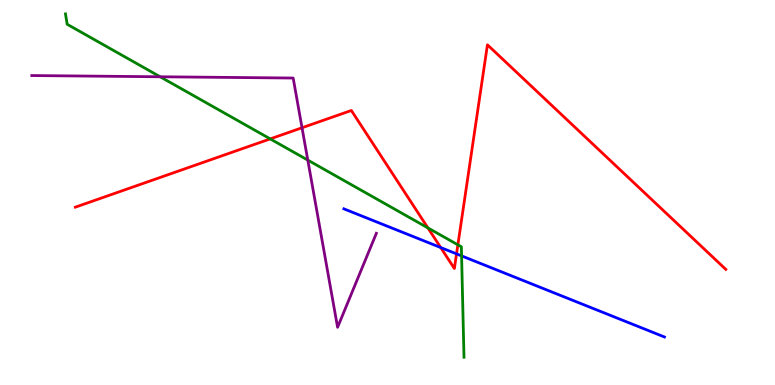[{'lines': ['blue', 'red'], 'intersections': [{'x': 5.69, 'y': 3.57}, {'x': 5.89, 'y': 3.41}]}, {'lines': ['green', 'red'], 'intersections': [{'x': 3.49, 'y': 6.39}, {'x': 5.52, 'y': 4.08}, {'x': 5.91, 'y': 3.64}]}, {'lines': ['purple', 'red'], 'intersections': [{'x': 3.9, 'y': 6.68}]}, {'lines': ['blue', 'green'], 'intersections': [{'x': 5.96, 'y': 3.35}]}, {'lines': ['blue', 'purple'], 'intersections': []}, {'lines': ['green', 'purple'], 'intersections': [{'x': 2.07, 'y': 8.01}, {'x': 3.97, 'y': 5.84}]}]